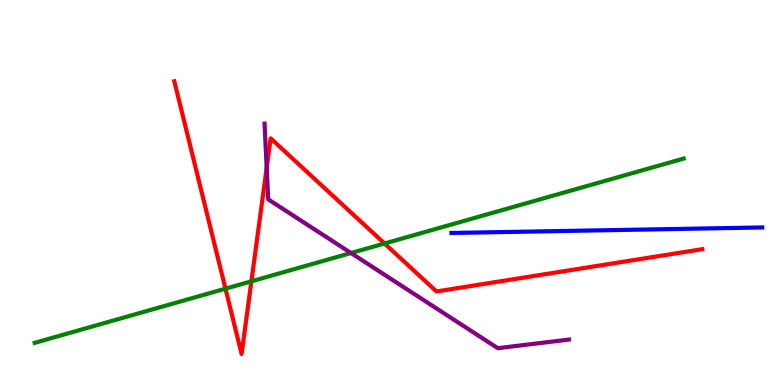[{'lines': ['blue', 'red'], 'intersections': []}, {'lines': ['green', 'red'], 'intersections': [{'x': 2.91, 'y': 2.5}, {'x': 3.24, 'y': 2.69}, {'x': 4.96, 'y': 3.68}]}, {'lines': ['purple', 'red'], 'intersections': [{'x': 3.44, 'y': 5.64}]}, {'lines': ['blue', 'green'], 'intersections': []}, {'lines': ['blue', 'purple'], 'intersections': []}, {'lines': ['green', 'purple'], 'intersections': [{'x': 4.53, 'y': 3.43}]}]